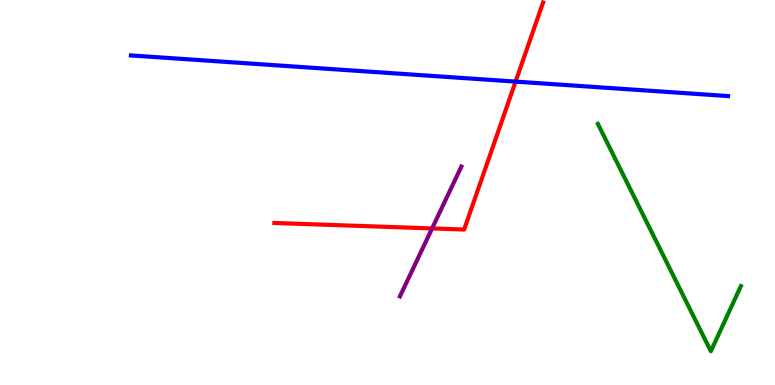[{'lines': ['blue', 'red'], 'intersections': [{'x': 6.65, 'y': 7.88}]}, {'lines': ['green', 'red'], 'intersections': []}, {'lines': ['purple', 'red'], 'intersections': [{'x': 5.58, 'y': 4.07}]}, {'lines': ['blue', 'green'], 'intersections': []}, {'lines': ['blue', 'purple'], 'intersections': []}, {'lines': ['green', 'purple'], 'intersections': []}]